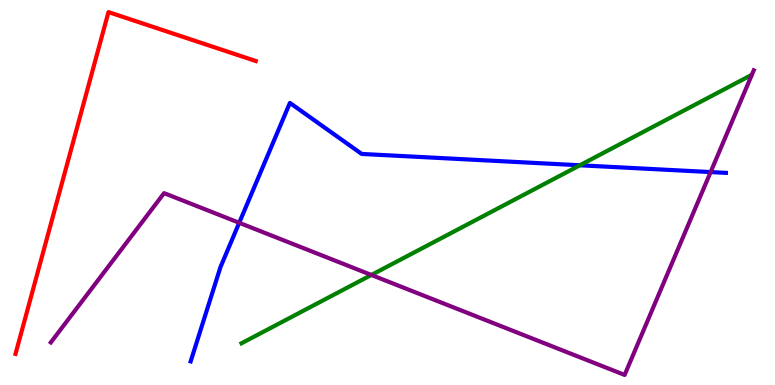[{'lines': ['blue', 'red'], 'intersections': []}, {'lines': ['green', 'red'], 'intersections': []}, {'lines': ['purple', 'red'], 'intersections': []}, {'lines': ['blue', 'green'], 'intersections': [{'x': 7.48, 'y': 5.71}]}, {'lines': ['blue', 'purple'], 'intersections': [{'x': 3.09, 'y': 4.21}, {'x': 9.17, 'y': 5.53}]}, {'lines': ['green', 'purple'], 'intersections': [{'x': 4.79, 'y': 2.86}]}]